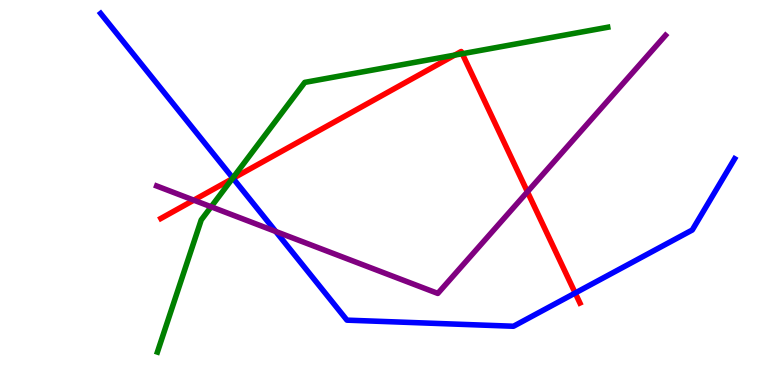[{'lines': ['blue', 'red'], 'intersections': [{'x': 3.01, 'y': 5.37}, {'x': 7.42, 'y': 2.39}]}, {'lines': ['green', 'red'], 'intersections': [{'x': 3.0, 'y': 5.36}, {'x': 5.87, 'y': 8.57}, {'x': 5.96, 'y': 8.6}]}, {'lines': ['purple', 'red'], 'intersections': [{'x': 2.5, 'y': 4.8}, {'x': 6.81, 'y': 5.02}]}, {'lines': ['blue', 'green'], 'intersections': [{'x': 3.0, 'y': 5.38}]}, {'lines': ['blue', 'purple'], 'intersections': [{'x': 3.56, 'y': 3.99}]}, {'lines': ['green', 'purple'], 'intersections': [{'x': 2.72, 'y': 4.63}]}]